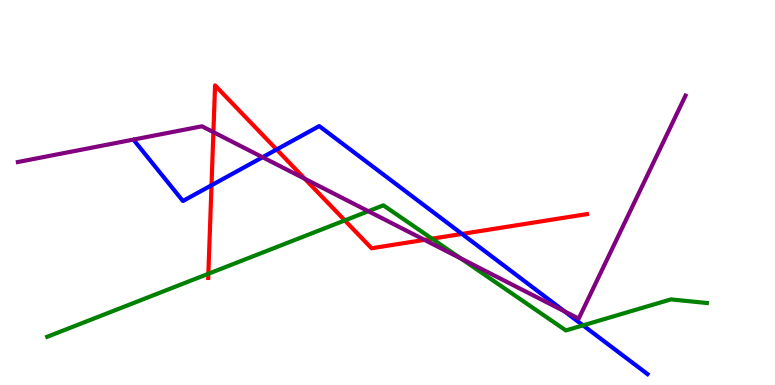[{'lines': ['blue', 'red'], 'intersections': [{'x': 2.73, 'y': 5.19}, {'x': 3.57, 'y': 6.12}, {'x': 5.96, 'y': 3.92}]}, {'lines': ['green', 'red'], 'intersections': [{'x': 2.69, 'y': 2.89}, {'x': 4.45, 'y': 4.27}, {'x': 5.57, 'y': 3.8}]}, {'lines': ['purple', 'red'], 'intersections': [{'x': 2.75, 'y': 6.57}, {'x': 3.93, 'y': 5.36}, {'x': 5.48, 'y': 3.77}]}, {'lines': ['blue', 'green'], 'intersections': [{'x': 7.52, 'y': 1.55}]}, {'lines': ['blue', 'purple'], 'intersections': [{'x': 3.39, 'y': 5.92}, {'x': 7.28, 'y': 1.91}]}, {'lines': ['green', 'purple'], 'intersections': [{'x': 4.75, 'y': 4.51}, {'x': 5.95, 'y': 3.29}]}]